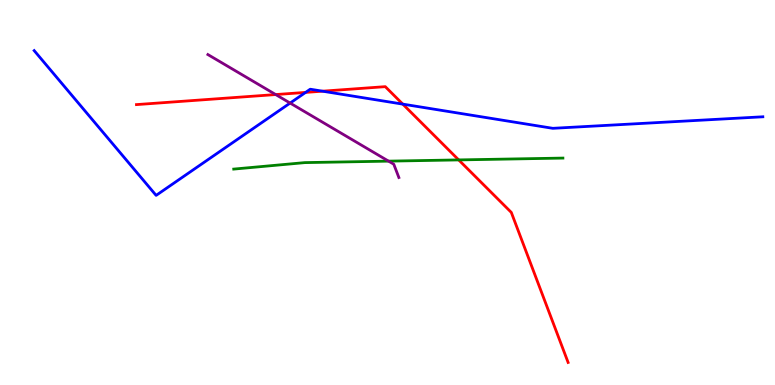[{'lines': ['blue', 'red'], 'intersections': [{'x': 3.94, 'y': 7.6}, {'x': 4.16, 'y': 7.63}, {'x': 5.2, 'y': 7.3}]}, {'lines': ['green', 'red'], 'intersections': [{'x': 5.92, 'y': 5.85}]}, {'lines': ['purple', 'red'], 'intersections': [{'x': 3.56, 'y': 7.54}]}, {'lines': ['blue', 'green'], 'intersections': []}, {'lines': ['blue', 'purple'], 'intersections': [{'x': 3.74, 'y': 7.32}]}, {'lines': ['green', 'purple'], 'intersections': [{'x': 5.01, 'y': 5.81}]}]